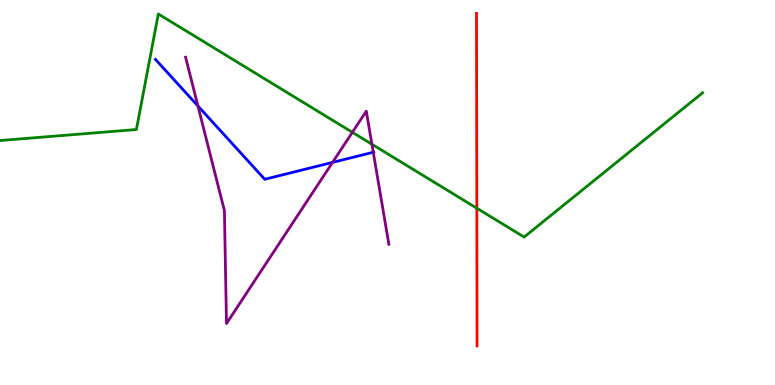[{'lines': ['blue', 'red'], 'intersections': []}, {'lines': ['green', 'red'], 'intersections': [{'x': 6.15, 'y': 4.59}]}, {'lines': ['purple', 'red'], 'intersections': []}, {'lines': ['blue', 'green'], 'intersections': []}, {'lines': ['blue', 'purple'], 'intersections': [{'x': 2.55, 'y': 7.25}, {'x': 4.29, 'y': 5.78}, {'x': 4.82, 'y': 6.05}]}, {'lines': ['green', 'purple'], 'intersections': [{'x': 4.55, 'y': 6.56}, {'x': 4.8, 'y': 6.25}]}]